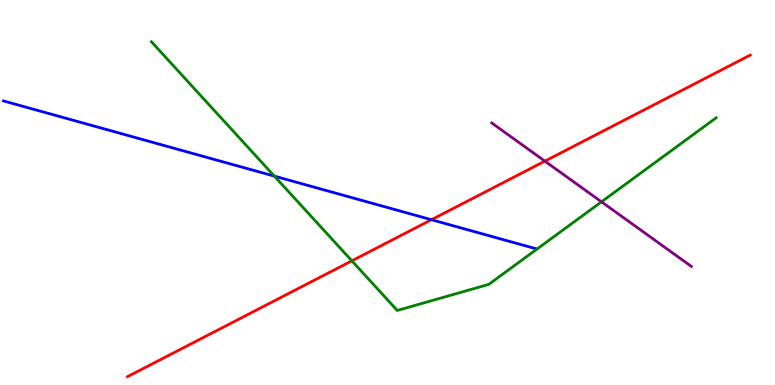[{'lines': ['blue', 'red'], 'intersections': [{'x': 5.57, 'y': 4.29}]}, {'lines': ['green', 'red'], 'intersections': [{'x': 4.54, 'y': 3.23}]}, {'lines': ['purple', 'red'], 'intersections': [{'x': 7.03, 'y': 5.81}]}, {'lines': ['blue', 'green'], 'intersections': [{'x': 3.54, 'y': 5.43}]}, {'lines': ['blue', 'purple'], 'intersections': []}, {'lines': ['green', 'purple'], 'intersections': [{'x': 7.76, 'y': 4.76}]}]